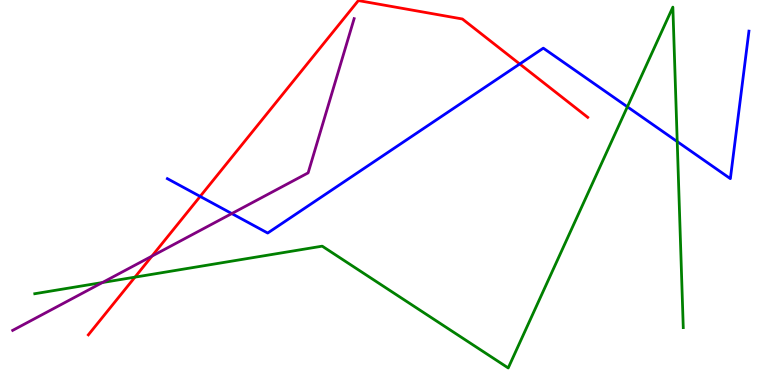[{'lines': ['blue', 'red'], 'intersections': [{'x': 2.58, 'y': 4.9}, {'x': 6.71, 'y': 8.34}]}, {'lines': ['green', 'red'], 'intersections': [{'x': 1.74, 'y': 2.8}]}, {'lines': ['purple', 'red'], 'intersections': [{'x': 1.96, 'y': 3.35}]}, {'lines': ['blue', 'green'], 'intersections': [{'x': 8.1, 'y': 7.23}, {'x': 8.74, 'y': 6.32}]}, {'lines': ['blue', 'purple'], 'intersections': [{'x': 2.99, 'y': 4.45}]}, {'lines': ['green', 'purple'], 'intersections': [{'x': 1.32, 'y': 2.66}]}]